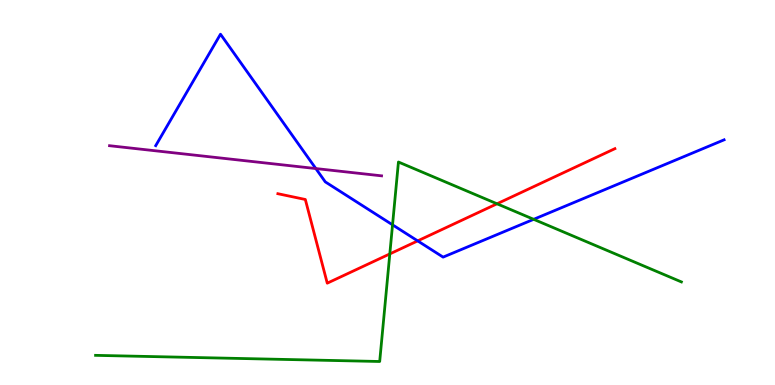[{'lines': ['blue', 'red'], 'intersections': [{'x': 5.39, 'y': 3.74}]}, {'lines': ['green', 'red'], 'intersections': [{'x': 5.03, 'y': 3.4}, {'x': 6.41, 'y': 4.71}]}, {'lines': ['purple', 'red'], 'intersections': []}, {'lines': ['blue', 'green'], 'intersections': [{'x': 5.07, 'y': 4.16}, {'x': 6.89, 'y': 4.3}]}, {'lines': ['blue', 'purple'], 'intersections': [{'x': 4.08, 'y': 5.62}]}, {'lines': ['green', 'purple'], 'intersections': []}]